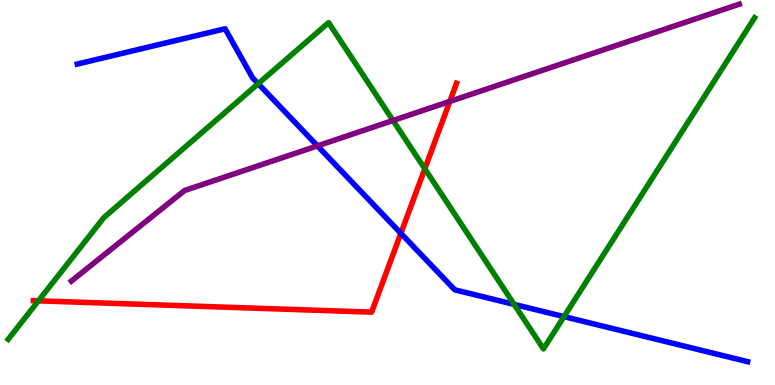[{'lines': ['blue', 'red'], 'intersections': [{'x': 5.17, 'y': 3.94}]}, {'lines': ['green', 'red'], 'intersections': [{'x': 0.496, 'y': 2.19}, {'x': 5.48, 'y': 5.62}]}, {'lines': ['purple', 'red'], 'intersections': [{'x': 5.8, 'y': 7.37}]}, {'lines': ['blue', 'green'], 'intersections': [{'x': 3.33, 'y': 7.83}, {'x': 6.63, 'y': 2.09}, {'x': 7.28, 'y': 1.78}]}, {'lines': ['blue', 'purple'], 'intersections': [{'x': 4.1, 'y': 6.21}]}, {'lines': ['green', 'purple'], 'intersections': [{'x': 5.07, 'y': 6.87}]}]